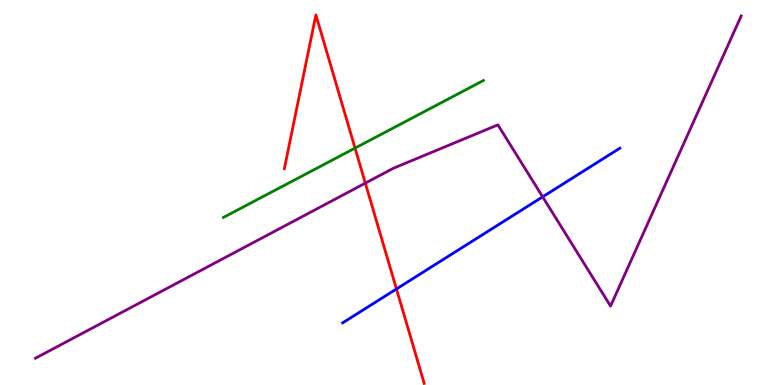[{'lines': ['blue', 'red'], 'intersections': [{'x': 5.12, 'y': 2.49}]}, {'lines': ['green', 'red'], 'intersections': [{'x': 4.58, 'y': 6.15}]}, {'lines': ['purple', 'red'], 'intersections': [{'x': 4.71, 'y': 5.24}]}, {'lines': ['blue', 'green'], 'intersections': []}, {'lines': ['blue', 'purple'], 'intersections': [{'x': 7.0, 'y': 4.89}]}, {'lines': ['green', 'purple'], 'intersections': []}]